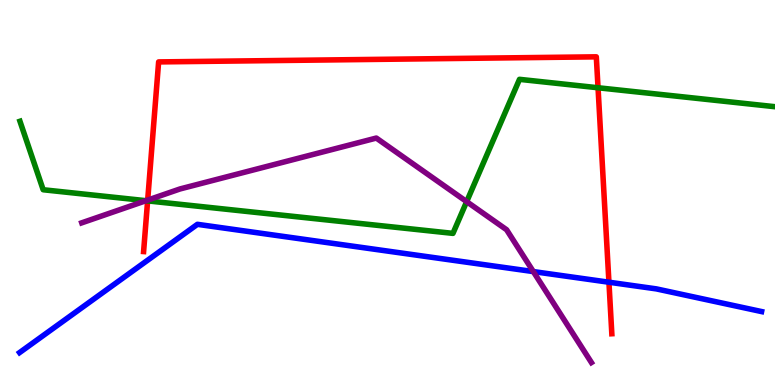[{'lines': ['blue', 'red'], 'intersections': [{'x': 7.86, 'y': 2.67}]}, {'lines': ['green', 'red'], 'intersections': [{'x': 1.9, 'y': 4.78}, {'x': 7.72, 'y': 7.72}]}, {'lines': ['purple', 'red'], 'intersections': [{'x': 1.91, 'y': 4.8}]}, {'lines': ['blue', 'green'], 'intersections': []}, {'lines': ['blue', 'purple'], 'intersections': [{'x': 6.88, 'y': 2.95}]}, {'lines': ['green', 'purple'], 'intersections': [{'x': 1.88, 'y': 4.79}, {'x': 6.02, 'y': 4.76}]}]